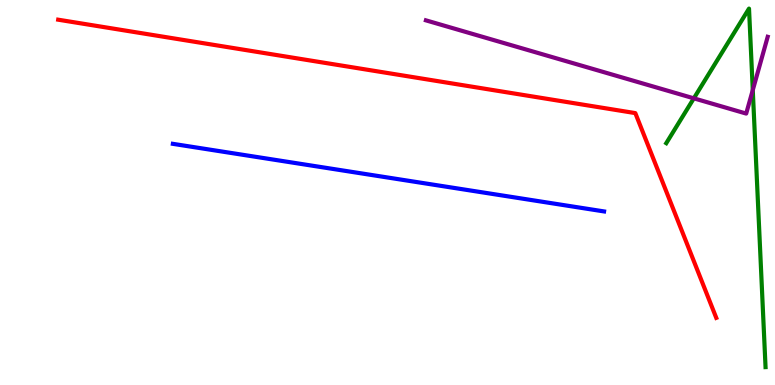[{'lines': ['blue', 'red'], 'intersections': []}, {'lines': ['green', 'red'], 'intersections': []}, {'lines': ['purple', 'red'], 'intersections': []}, {'lines': ['blue', 'green'], 'intersections': []}, {'lines': ['blue', 'purple'], 'intersections': []}, {'lines': ['green', 'purple'], 'intersections': [{'x': 8.95, 'y': 7.45}, {'x': 9.71, 'y': 7.66}]}]